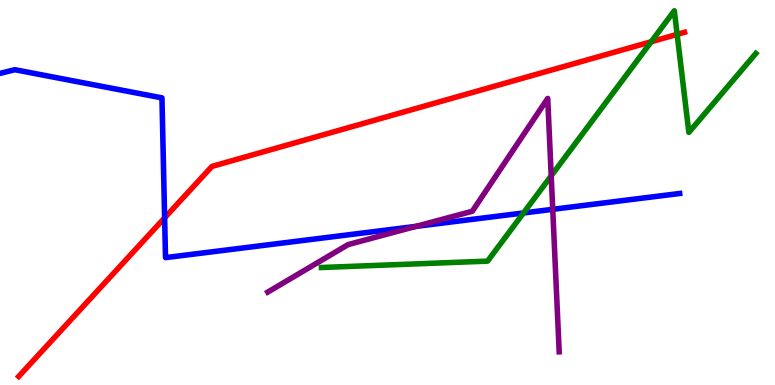[{'lines': ['blue', 'red'], 'intersections': [{'x': 2.12, 'y': 4.34}]}, {'lines': ['green', 'red'], 'intersections': [{'x': 8.4, 'y': 8.92}, {'x': 8.74, 'y': 9.11}]}, {'lines': ['purple', 'red'], 'intersections': []}, {'lines': ['blue', 'green'], 'intersections': [{'x': 6.75, 'y': 4.47}]}, {'lines': ['blue', 'purple'], 'intersections': [{'x': 5.37, 'y': 4.12}, {'x': 7.13, 'y': 4.56}]}, {'lines': ['green', 'purple'], 'intersections': [{'x': 7.11, 'y': 5.43}]}]